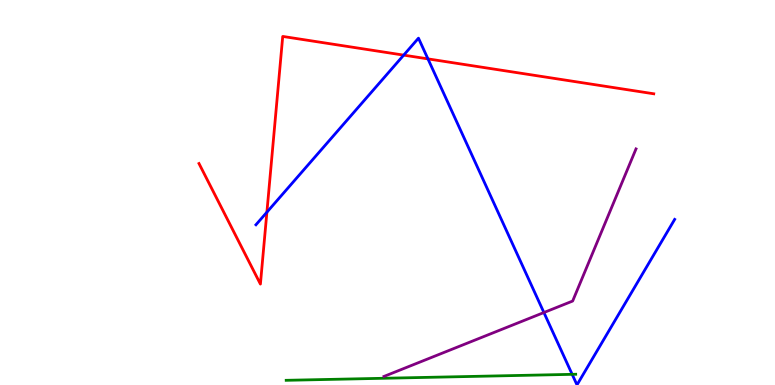[{'lines': ['blue', 'red'], 'intersections': [{'x': 3.44, 'y': 4.49}, {'x': 5.21, 'y': 8.57}, {'x': 5.52, 'y': 8.47}]}, {'lines': ['green', 'red'], 'intersections': []}, {'lines': ['purple', 'red'], 'intersections': []}, {'lines': ['blue', 'green'], 'intersections': [{'x': 7.38, 'y': 0.277}]}, {'lines': ['blue', 'purple'], 'intersections': [{'x': 7.02, 'y': 1.88}]}, {'lines': ['green', 'purple'], 'intersections': []}]